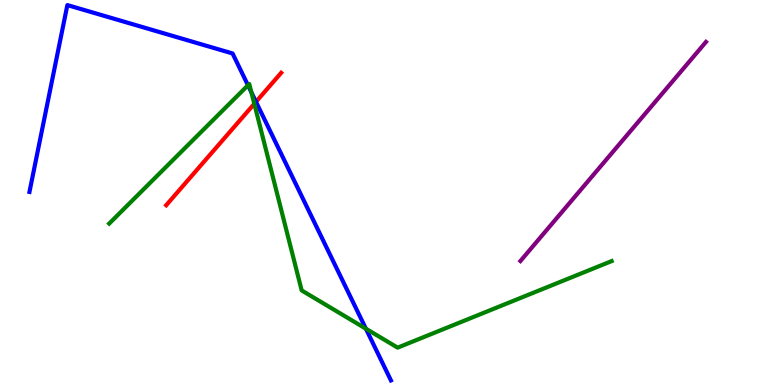[{'lines': ['blue', 'red'], 'intersections': [{'x': 3.3, 'y': 7.36}]}, {'lines': ['green', 'red'], 'intersections': [{'x': 3.28, 'y': 7.3}]}, {'lines': ['purple', 'red'], 'intersections': []}, {'lines': ['blue', 'green'], 'intersections': [{'x': 3.2, 'y': 7.79}, {'x': 3.24, 'y': 7.6}, {'x': 4.72, 'y': 1.46}]}, {'lines': ['blue', 'purple'], 'intersections': []}, {'lines': ['green', 'purple'], 'intersections': []}]